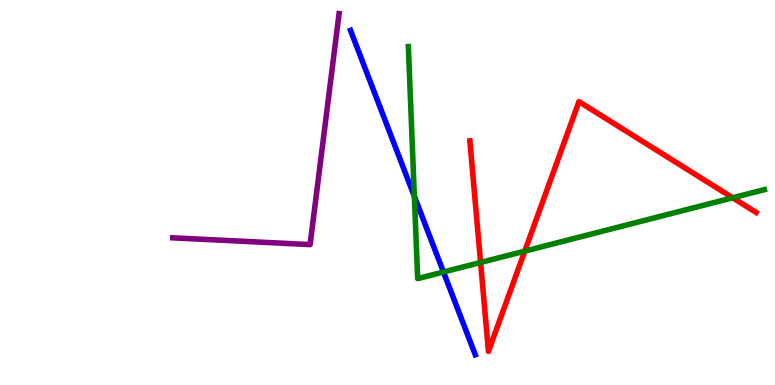[{'lines': ['blue', 'red'], 'intersections': []}, {'lines': ['green', 'red'], 'intersections': [{'x': 6.2, 'y': 3.18}, {'x': 6.77, 'y': 3.48}, {'x': 9.45, 'y': 4.86}]}, {'lines': ['purple', 'red'], 'intersections': []}, {'lines': ['blue', 'green'], 'intersections': [{'x': 5.35, 'y': 4.9}, {'x': 5.72, 'y': 2.94}]}, {'lines': ['blue', 'purple'], 'intersections': []}, {'lines': ['green', 'purple'], 'intersections': []}]